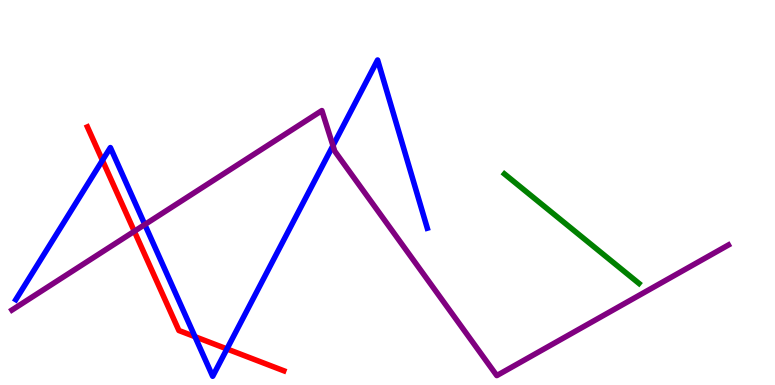[{'lines': ['blue', 'red'], 'intersections': [{'x': 1.32, 'y': 5.84}, {'x': 2.52, 'y': 1.26}, {'x': 2.93, 'y': 0.936}]}, {'lines': ['green', 'red'], 'intersections': []}, {'lines': ['purple', 'red'], 'intersections': [{'x': 1.73, 'y': 3.99}]}, {'lines': ['blue', 'green'], 'intersections': []}, {'lines': ['blue', 'purple'], 'intersections': [{'x': 1.87, 'y': 4.17}, {'x': 4.3, 'y': 6.22}]}, {'lines': ['green', 'purple'], 'intersections': []}]